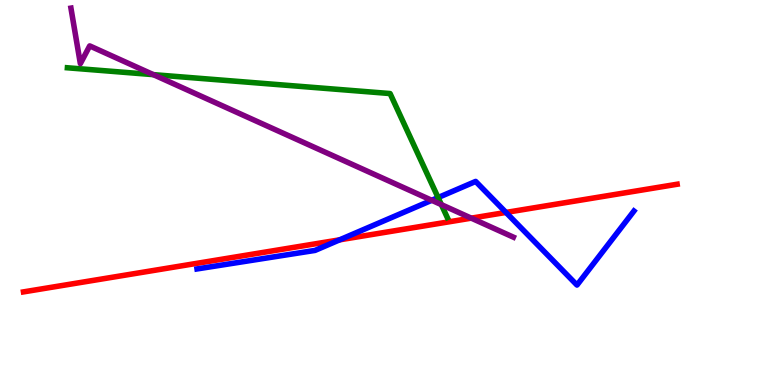[{'lines': ['blue', 'red'], 'intersections': [{'x': 4.38, 'y': 3.77}, {'x': 6.53, 'y': 4.48}]}, {'lines': ['green', 'red'], 'intersections': []}, {'lines': ['purple', 'red'], 'intersections': [{'x': 6.08, 'y': 4.33}]}, {'lines': ['blue', 'green'], 'intersections': [{'x': 5.65, 'y': 4.87}]}, {'lines': ['blue', 'purple'], 'intersections': [{'x': 5.57, 'y': 4.8}]}, {'lines': ['green', 'purple'], 'intersections': [{'x': 1.98, 'y': 8.06}, {'x': 5.69, 'y': 4.68}]}]